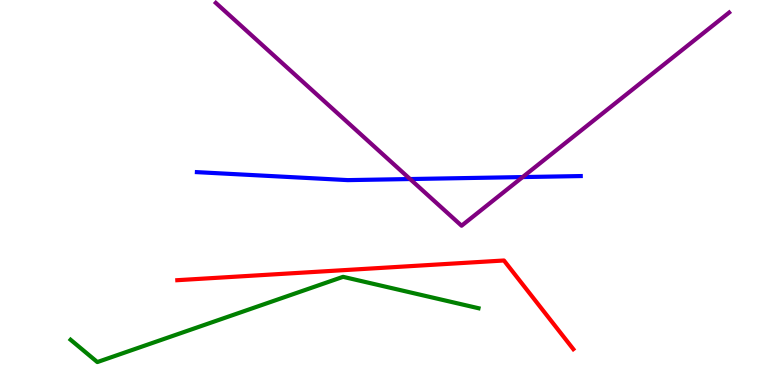[{'lines': ['blue', 'red'], 'intersections': []}, {'lines': ['green', 'red'], 'intersections': []}, {'lines': ['purple', 'red'], 'intersections': []}, {'lines': ['blue', 'green'], 'intersections': []}, {'lines': ['blue', 'purple'], 'intersections': [{'x': 5.29, 'y': 5.35}, {'x': 6.74, 'y': 5.4}]}, {'lines': ['green', 'purple'], 'intersections': []}]